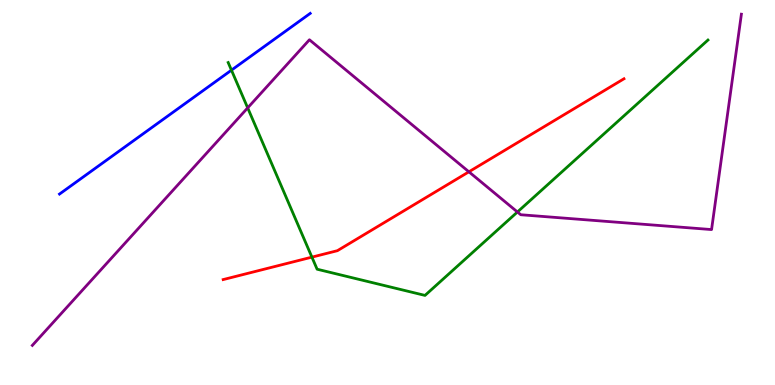[{'lines': ['blue', 'red'], 'intersections': []}, {'lines': ['green', 'red'], 'intersections': [{'x': 4.02, 'y': 3.32}]}, {'lines': ['purple', 'red'], 'intersections': [{'x': 6.05, 'y': 5.54}]}, {'lines': ['blue', 'green'], 'intersections': [{'x': 2.99, 'y': 8.18}]}, {'lines': ['blue', 'purple'], 'intersections': []}, {'lines': ['green', 'purple'], 'intersections': [{'x': 3.2, 'y': 7.2}, {'x': 6.68, 'y': 4.49}]}]